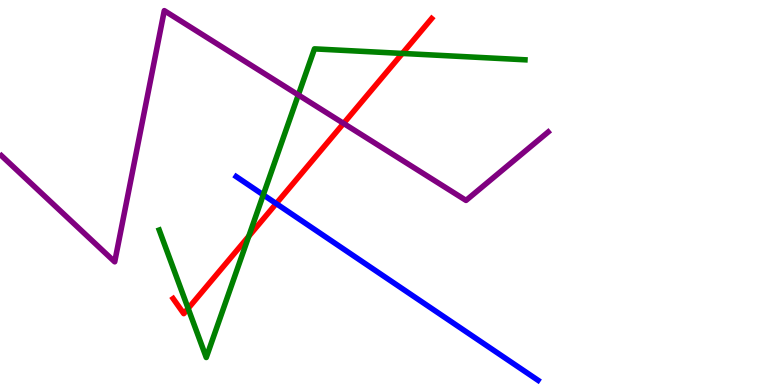[{'lines': ['blue', 'red'], 'intersections': [{'x': 3.56, 'y': 4.71}]}, {'lines': ['green', 'red'], 'intersections': [{'x': 2.43, 'y': 1.99}, {'x': 3.21, 'y': 3.86}, {'x': 5.19, 'y': 8.61}]}, {'lines': ['purple', 'red'], 'intersections': [{'x': 4.43, 'y': 6.79}]}, {'lines': ['blue', 'green'], 'intersections': [{'x': 3.4, 'y': 4.94}]}, {'lines': ['blue', 'purple'], 'intersections': []}, {'lines': ['green', 'purple'], 'intersections': [{'x': 3.85, 'y': 7.53}]}]